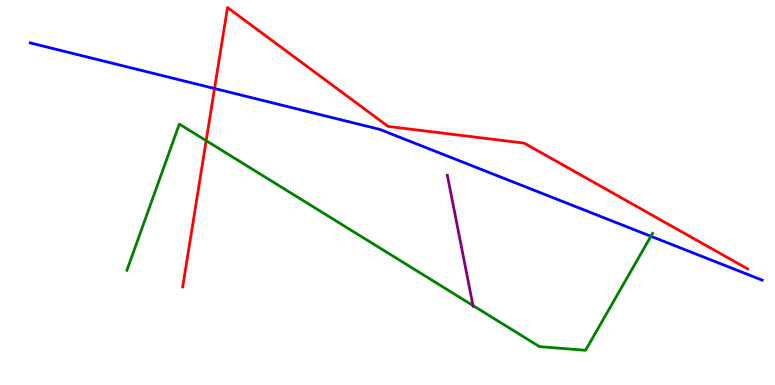[{'lines': ['blue', 'red'], 'intersections': [{'x': 2.77, 'y': 7.7}]}, {'lines': ['green', 'red'], 'intersections': [{'x': 2.66, 'y': 6.35}]}, {'lines': ['purple', 'red'], 'intersections': []}, {'lines': ['blue', 'green'], 'intersections': [{'x': 8.4, 'y': 3.86}]}, {'lines': ['blue', 'purple'], 'intersections': []}, {'lines': ['green', 'purple'], 'intersections': [{'x': 6.1, 'y': 2.06}]}]